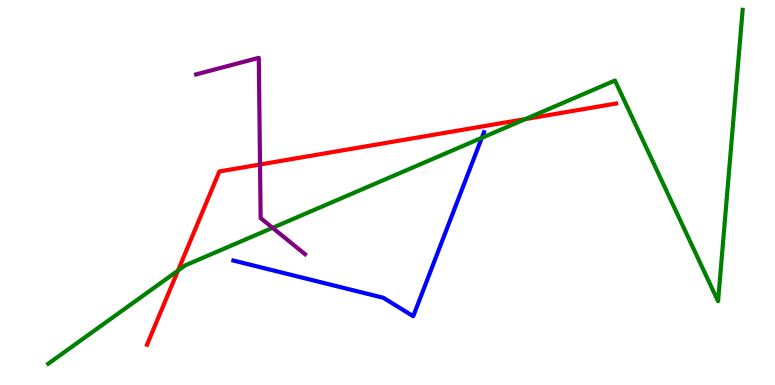[{'lines': ['blue', 'red'], 'intersections': []}, {'lines': ['green', 'red'], 'intersections': [{'x': 2.3, 'y': 2.97}, {'x': 6.78, 'y': 6.91}]}, {'lines': ['purple', 'red'], 'intersections': [{'x': 3.36, 'y': 5.73}]}, {'lines': ['blue', 'green'], 'intersections': [{'x': 6.22, 'y': 6.42}]}, {'lines': ['blue', 'purple'], 'intersections': []}, {'lines': ['green', 'purple'], 'intersections': [{'x': 3.52, 'y': 4.08}]}]